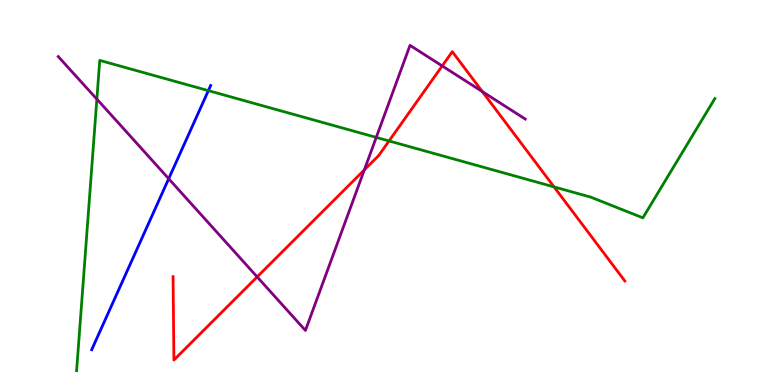[{'lines': ['blue', 'red'], 'intersections': []}, {'lines': ['green', 'red'], 'intersections': [{'x': 5.02, 'y': 6.34}, {'x': 7.15, 'y': 5.15}]}, {'lines': ['purple', 'red'], 'intersections': [{'x': 3.32, 'y': 2.81}, {'x': 4.7, 'y': 5.59}, {'x': 5.71, 'y': 8.29}, {'x': 6.22, 'y': 7.62}]}, {'lines': ['blue', 'green'], 'intersections': [{'x': 2.69, 'y': 7.65}]}, {'lines': ['blue', 'purple'], 'intersections': [{'x': 2.18, 'y': 5.36}]}, {'lines': ['green', 'purple'], 'intersections': [{'x': 1.25, 'y': 7.42}, {'x': 4.85, 'y': 6.43}]}]